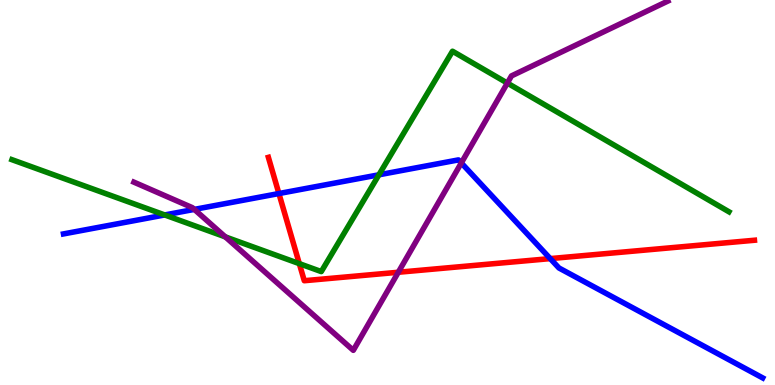[{'lines': ['blue', 'red'], 'intersections': [{'x': 3.6, 'y': 4.97}, {'x': 7.1, 'y': 3.28}]}, {'lines': ['green', 'red'], 'intersections': [{'x': 3.86, 'y': 3.15}]}, {'lines': ['purple', 'red'], 'intersections': [{'x': 5.14, 'y': 2.93}]}, {'lines': ['blue', 'green'], 'intersections': [{'x': 2.13, 'y': 4.42}, {'x': 4.89, 'y': 5.46}]}, {'lines': ['blue', 'purple'], 'intersections': [{'x': 2.51, 'y': 4.56}, {'x': 5.95, 'y': 5.77}]}, {'lines': ['green', 'purple'], 'intersections': [{'x': 2.91, 'y': 3.85}, {'x': 6.55, 'y': 7.84}]}]